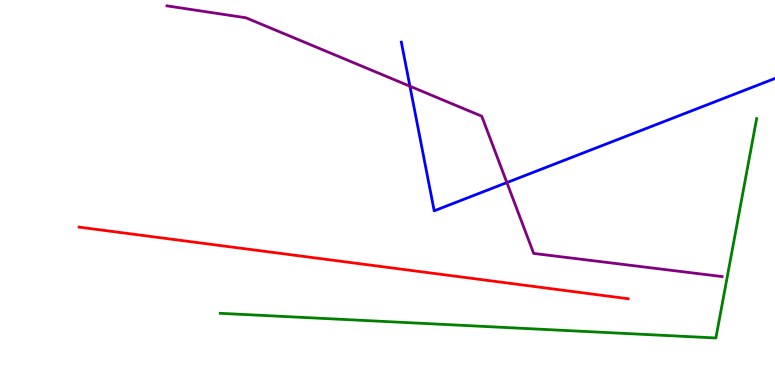[{'lines': ['blue', 'red'], 'intersections': []}, {'lines': ['green', 'red'], 'intersections': []}, {'lines': ['purple', 'red'], 'intersections': []}, {'lines': ['blue', 'green'], 'intersections': []}, {'lines': ['blue', 'purple'], 'intersections': [{'x': 5.29, 'y': 7.76}, {'x': 6.54, 'y': 5.26}]}, {'lines': ['green', 'purple'], 'intersections': []}]